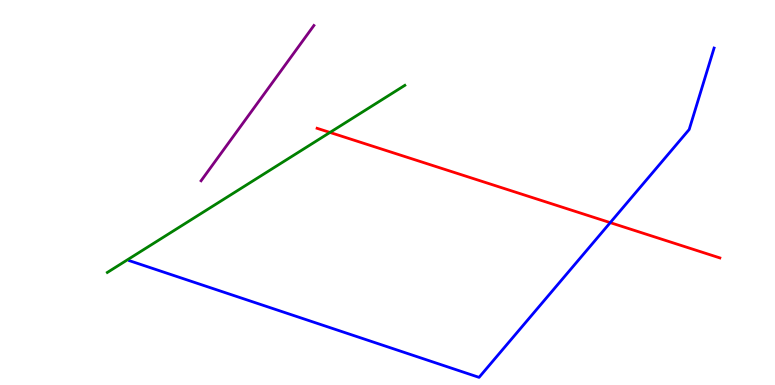[{'lines': ['blue', 'red'], 'intersections': [{'x': 7.87, 'y': 4.22}]}, {'lines': ['green', 'red'], 'intersections': [{'x': 4.26, 'y': 6.56}]}, {'lines': ['purple', 'red'], 'intersections': []}, {'lines': ['blue', 'green'], 'intersections': []}, {'lines': ['blue', 'purple'], 'intersections': []}, {'lines': ['green', 'purple'], 'intersections': []}]